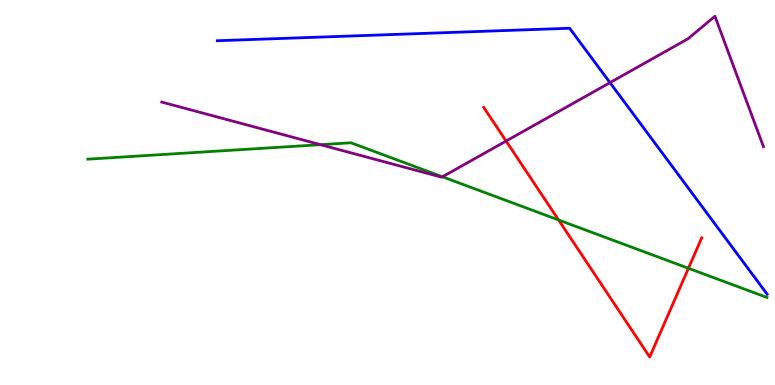[{'lines': ['blue', 'red'], 'intersections': []}, {'lines': ['green', 'red'], 'intersections': [{'x': 7.21, 'y': 4.29}, {'x': 8.88, 'y': 3.03}]}, {'lines': ['purple', 'red'], 'intersections': [{'x': 6.53, 'y': 6.34}]}, {'lines': ['blue', 'green'], 'intersections': []}, {'lines': ['blue', 'purple'], 'intersections': [{'x': 7.87, 'y': 7.85}]}, {'lines': ['green', 'purple'], 'intersections': [{'x': 4.14, 'y': 6.24}, {'x': 5.71, 'y': 5.41}]}]